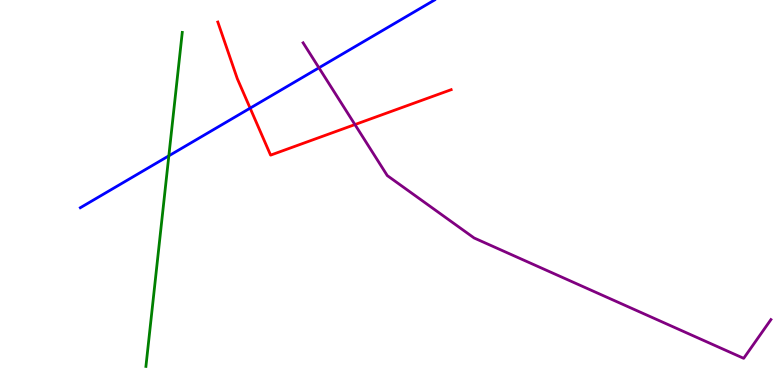[{'lines': ['blue', 'red'], 'intersections': [{'x': 3.23, 'y': 7.19}]}, {'lines': ['green', 'red'], 'intersections': []}, {'lines': ['purple', 'red'], 'intersections': [{'x': 4.58, 'y': 6.76}]}, {'lines': ['blue', 'green'], 'intersections': [{'x': 2.18, 'y': 5.95}]}, {'lines': ['blue', 'purple'], 'intersections': [{'x': 4.12, 'y': 8.24}]}, {'lines': ['green', 'purple'], 'intersections': []}]